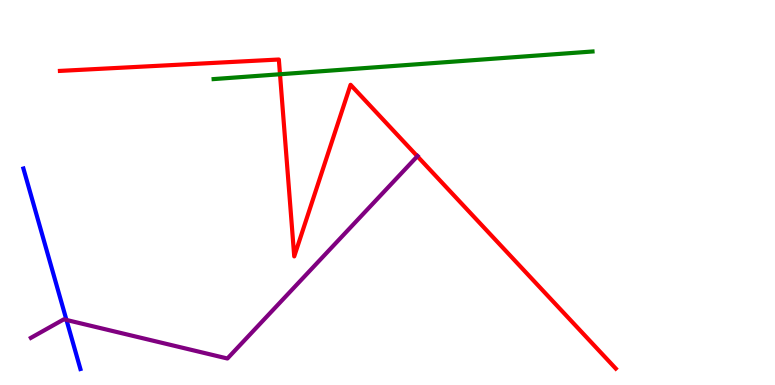[{'lines': ['blue', 'red'], 'intersections': []}, {'lines': ['green', 'red'], 'intersections': [{'x': 3.61, 'y': 8.07}]}, {'lines': ['purple', 'red'], 'intersections': [{'x': 5.39, 'y': 5.94}]}, {'lines': ['blue', 'green'], 'intersections': []}, {'lines': ['blue', 'purple'], 'intersections': [{'x': 0.858, 'y': 1.69}]}, {'lines': ['green', 'purple'], 'intersections': []}]